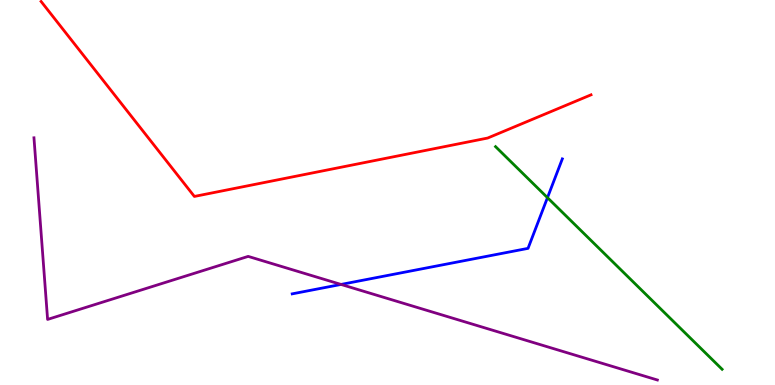[{'lines': ['blue', 'red'], 'intersections': []}, {'lines': ['green', 'red'], 'intersections': []}, {'lines': ['purple', 'red'], 'intersections': []}, {'lines': ['blue', 'green'], 'intersections': [{'x': 7.06, 'y': 4.87}]}, {'lines': ['blue', 'purple'], 'intersections': [{'x': 4.4, 'y': 2.61}]}, {'lines': ['green', 'purple'], 'intersections': []}]